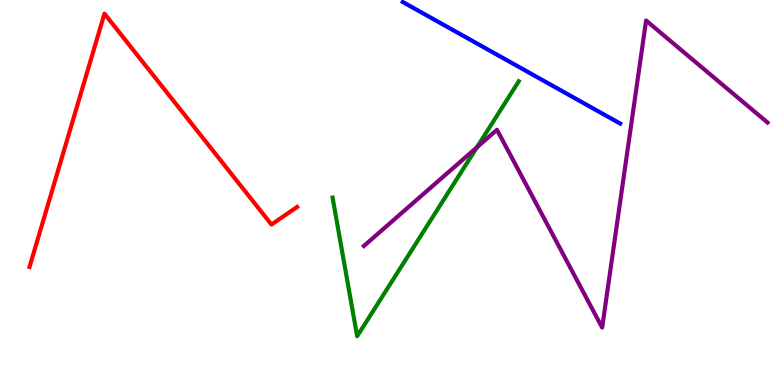[{'lines': ['blue', 'red'], 'intersections': []}, {'lines': ['green', 'red'], 'intersections': []}, {'lines': ['purple', 'red'], 'intersections': []}, {'lines': ['blue', 'green'], 'intersections': []}, {'lines': ['blue', 'purple'], 'intersections': []}, {'lines': ['green', 'purple'], 'intersections': [{'x': 6.15, 'y': 6.17}]}]